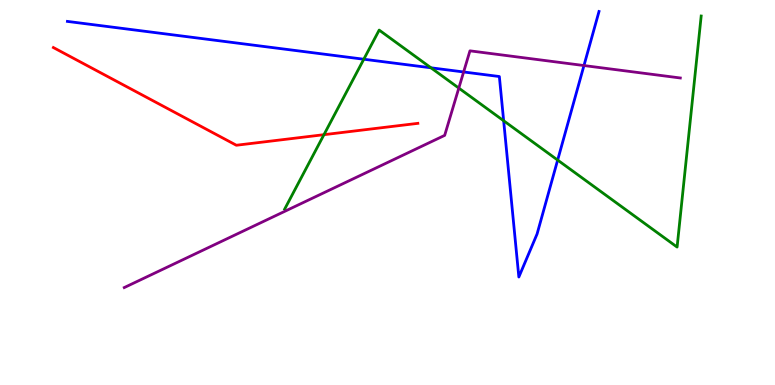[{'lines': ['blue', 'red'], 'intersections': []}, {'lines': ['green', 'red'], 'intersections': [{'x': 4.18, 'y': 6.5}]}, {'lines': ['purple', 'red'], 'intersections': []}, {'lines': ['blue', 'green'], 'intersections': [{'x': 4.69, 'y': 8.46}, {'x': 5.56, 'y': 8.24}, {'x': 6.5, 'y': 6.86}, {'x': 7.2, 'y': 5.84}]}, {'lines': ['blue', 'purple'], 'intersections': [{'x': 5.98, 'y': 8.13}, {'x': 7.53, 'y': 8.3}]}, {'lines': ['green', 'purple'], 'intersections': [{'x': 5.92, 'y': 7.71}]}]